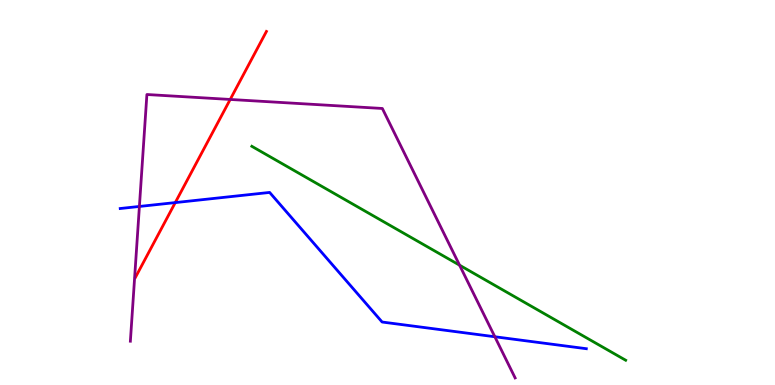[{'lines': ['blue', 'red'], 'intersections': [{'x': 2.26, 'y': 4.74}]}, {'lines': ['green', 'red'], 'intersections': []}, {'lines': ['purple', 'red'], 'intersections': [{'x': 2.97, 'y': 7.42}]}, {'lines': ['blue', 'green'], 'intersections': []}, {'lines': ['blue', 'purple'], 'intersections': [{'x': 1.8, 'y': 4.64}, {'x': 6.39, 'y': 1.25}]}, {'lines': ['green', 'purple'], 'intersections': [{'x': 5.93, 'y': 3.11}]}]